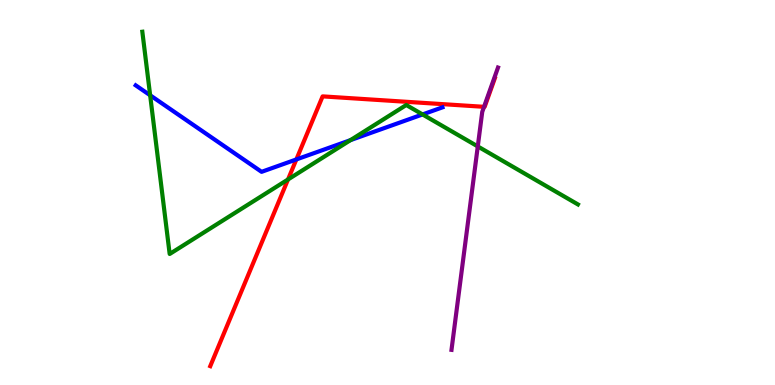[{'lines': ['blue', 'red'], 'intersections': [{'x': 3.82, 'y': 5.86}]}, {'lines': ['green', 'red'], 'intersections': [{'x': 3.72, 'y': 5.34}]}, {'lines': ['purple', 'red'], 'intersections': [{'x': 6.25, 'y': 7.23}]}, {'lines': ['blue', 'green'], 'intersections': [{'x': 1.94, 'y': 7.53}, {'x': 4.52, 'y': 6.36}, {'x': 5.45, 'y': 7.03}]}, {'lines': ['blue', 'purple'], 'intersections': []}, {'lines': ['green', 'purple'], 'intersections': [{'x': 6.16, 'y': 6.2}]}]